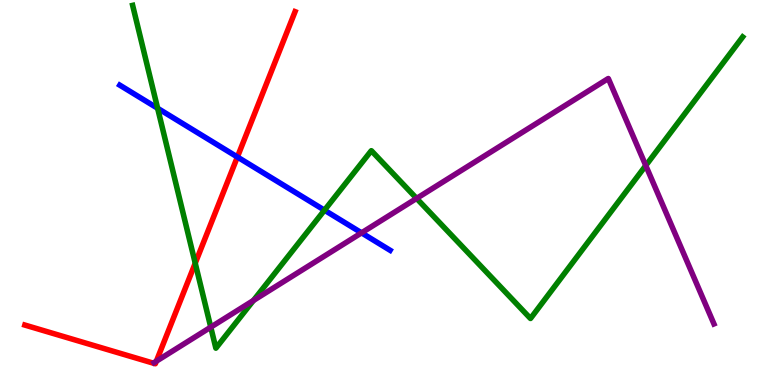[{'lines': ['blue', 'red'], 'intersections': [{'x': 3.06, 'y': 5.92}]}, {'lines': ['green', 'red'], 'intersections': [{'x': 2.52, 'y': 3.16}]}, {'lines': ['purple', 'red'], 'intersections': [{'x': 2.02, 'y': 0.619}]}, {'lines': ['blue', 'green'], 'intersections': [{'x': 2.03, 'y': 7.19}, {'x': 4.19, 'y': 4.54}]}, {'lines': ['blue', 'purple'], 'intersections': [{'x': 4.67, 'y': 3.95}]}, {'lines': ['green', 'purple'], 'intersections': [{'x': 2.72, 'y': 1.5}, {'x': 3.27, 'y': 2.2}, {'x': 5.38, 'y': 4.85}, {'x': 8.33, 'y': 5.7}]}]